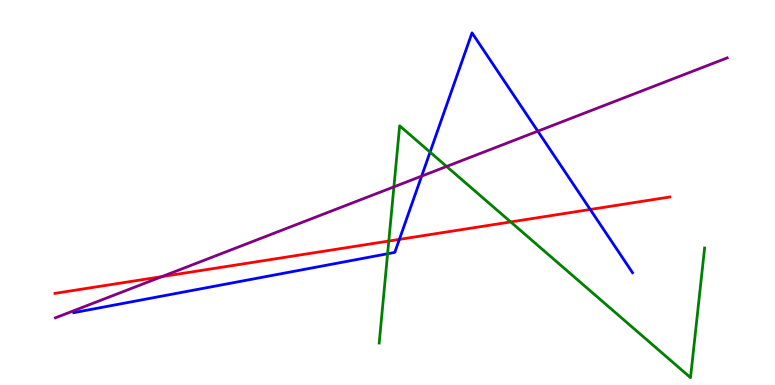[{'lines': ['blue', 'red'], 'intersections': [{'x': 5.15, 'y': 3.78}, {'x': 7.62, 'y': 4.56}]}, {'lines': ['green', 'red'], 'intersections': [{'x': 5.02, 'y': 3.74}, {'x': 6.59, 'y': 4.24}]}, {'lines': ['purple', 'red'], 'intersections': [{'x': 2.09, 'y': 2.82}]}, {'lines': ['blue', 'green'], 'intersections': [{'x': 5.0, 'y': 3.41}, {'x': 5.55, 'y': 6.05}]}, {'lines': ['blue', 'purple'], 'intersections': [{'x': 5.44, 'y': 5.43}, {'x': 6.94, 'y': 6.59}]}, {'lines': ['green', 'purple'], 'intersections': [{'x': 5.08, 'y': 5.15}, {'x': 5.76, 'y': 5.68}]}]